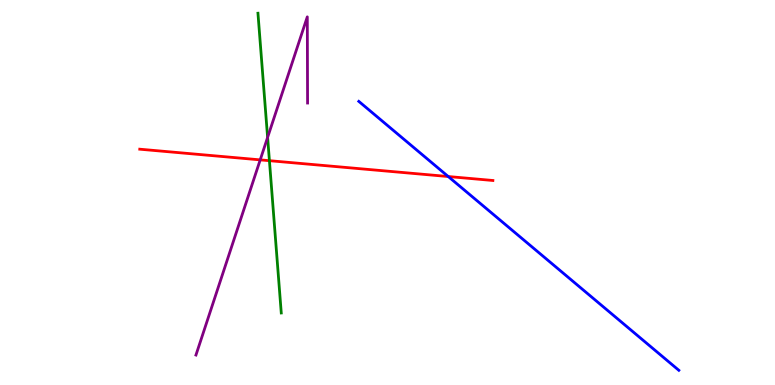[{'lines': ['blue', 'red'], 'intersections': [{'x': 5.78, 'y': 5.41}]}, {'lines': ['green', 'red'], 'intersections': [{'x': 3.48, 'y': 5.83}]}, {'lines': ['purple', 'red'], 'intersections': [{'x': 3.36, 'y': 5.85}]}, {'lines': ['blue', 'green'], 'intersections': []}, {'lines': ['blue', 'purple'], 'intersections': []}, {'lines': ['green', 'purple'], 'intersections': [{'x': 3.45, 'y': 6.43}]}]